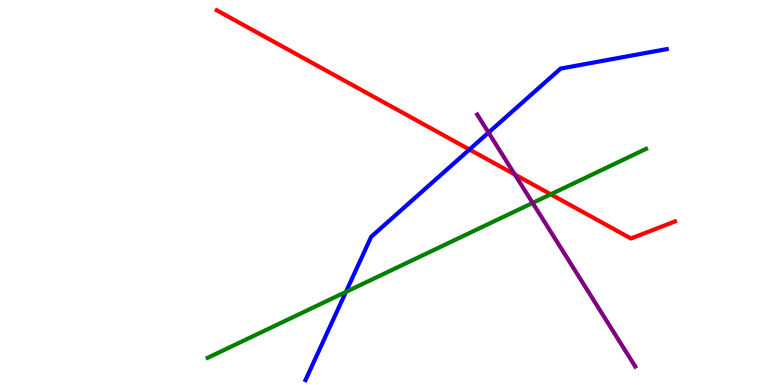[{'lines': ['blue', 'red'], 'intersections': [{'x': 6.06, 'y': 6.12}]}, {'lines': ['green', 'red'], 'intersections': [{'x': 7.11, 'y': 4.95}]}, {'lines': ['purple', 'red'], 'intersections': [{'x': 6.64, 'y': 5.47}]}, {'lines': ['blue', 'green'], 'intersections': [{'x': 4.46, 'y': 2.42}]}, {'lines': ['blue', 'purple'], 'intersections': [{'x': 6.3, 'y': 6.56}]}, {'lines': ['green', 'purple'], 'intersections': [{'x': 6.87, 'y': 4.73}]}]